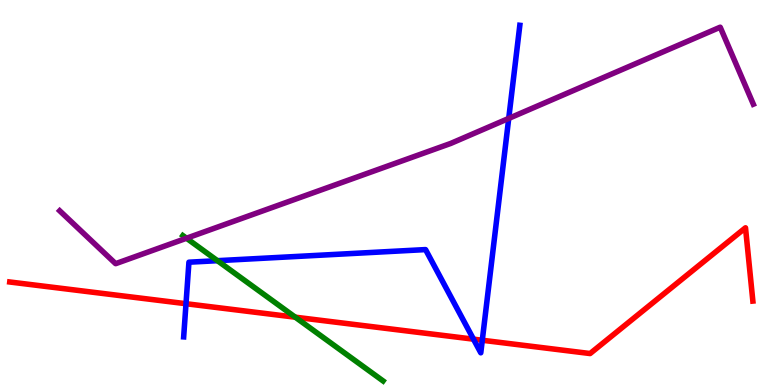[{'lines': ['blue', 'red'], 'intersections': [{'x': 2.4, 'y': 2.11}, {'x': 6.11, 'y': 1.19}, {'x': 6.22, 'y': 1.16}]}, {'lines': ['green', 'red'], 'intersections': [{'x': 3.81, 'y': 1.76}]}, {'lines': ['purple', 'red'], 'intersections': []}, {'lines': ['blue', 'green'], 'intersections': [{'x': 2.81, 'y': 3.23}]}, {'lines': ['blue', 'purple'], 'intersections': [{'x': 6.56, 'y': 6.92}]}, {'lines': ['green', 'purple'], 'intersections': [{'x': 2.41, 'y': 3.81}]}]